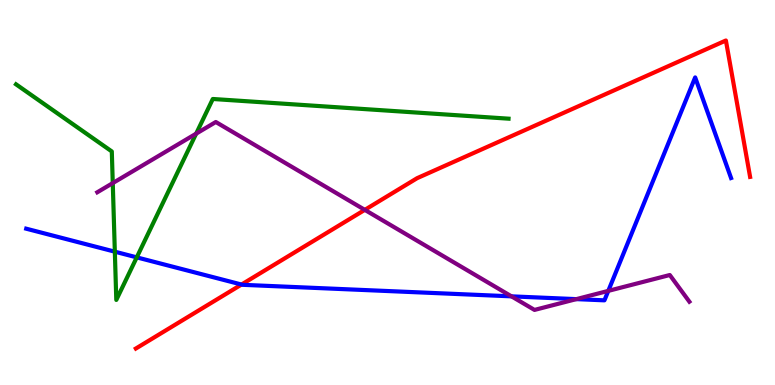[{'lines': ['blue', 'red'], 'intersections': [{'x': 3.12, 'y': 2.61}]}, {'lines': ['green', 'red'], 'intersections': []}, {'lines': ['purple', 'red'], 'intersections': [{'x': 4.71, 'y': 4.55}]}, {'lines': ['blue', 'green'], 'intersections': [{'x': 1.48, 'y': 3.46}, {'x': 1.76, 'y': 3.32}]}, {'lines': ['blue', 'purple'], 'intersections': [{'x': 6.6, 'y': 2.3}, {'x': 7.44, 'y': 2.23}, {'x': 7.85, 'y': 2.44}]}, {'lines': ['green', 'purple'], 'intersections': [{'x': 1.46, 'y': 5.24}, {'x': 2.53, 'y': 6.53}]}]